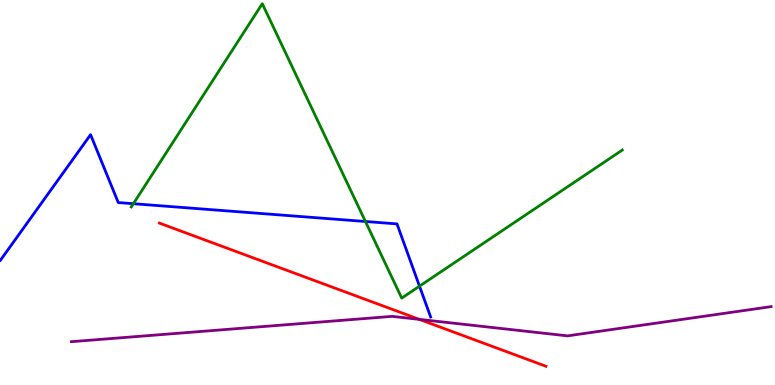[{'lines': ['blue', 'red'], 'intersections': []}, {'lines': ['green', 'red'], 'intersections': []}, {'lines': ['purple', 'red'], 'intersections': [{'x': 5.41, 'y': 1.7}]}, {'lines': ['blue', 'green'], 'intersections': [{'x': 1.72, 'y': 4.71}, {'x': 4.72, 'y': 4.25}, {'x': 5.41, 'y': 2.57}]}, {'lines': ['blue', 'purple'], 'intersections': []}, {'lines': ['green', 'purple'], 'intersections': []}]